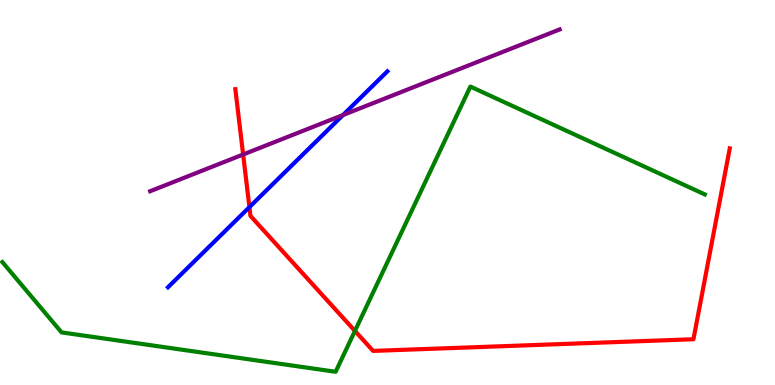[{'lines': ['blue', 'red'], 'intersections': [{'x': 3.22, 'y': 4.62}]}, {'lines': ['green', 'red'], 'intersections': [{'x': 4.58, 'y': 1.4}]}, {'lines': ['purple', 'red'], 'intersections': [{'x': 3.14, 'y': 5.99}]}, {'lines': ['blue', 'green'], 'intersections': []}, {'lines': ['blue', 'purple'], 'intersections': [{'x': 4.43, 'y': 7.01}]}, {'lines': ['green', 'purple'], 'intersections': []}]